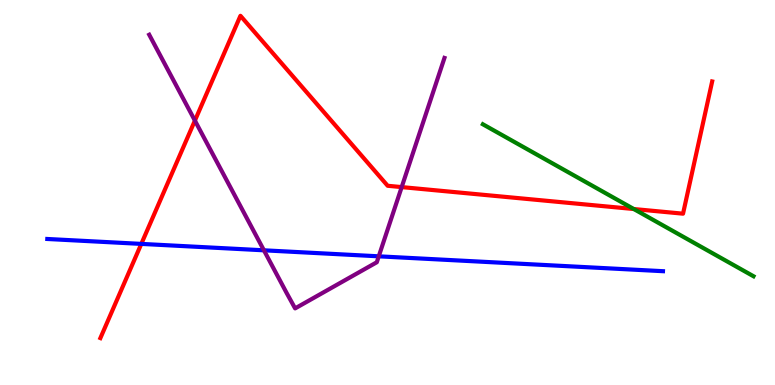[{'lines': ['blue', 'red'], 'intersections': [{'x': 1.82, 'y': 3.67}]}, {'lines': ['green', 'red'], 'intersections': [{'x': 8.18, 'y': 4.57}]}, {'lines': ['purple', 'red'], 'intersections': [{'x': 2.51, 'y': 6.87}, {'x': 5.18, 'y': 5.14}]}, {'lines': ['blue', 'green'], 'intersections': []}, {'lines': ['blue', 'purple'], 'intersections': [{'x': 3.41, 'y': 3.5}, {'x': 4.89, 'y': 3.34}]}, {'lines': ['green', 'purple'], 'intersections': []}]